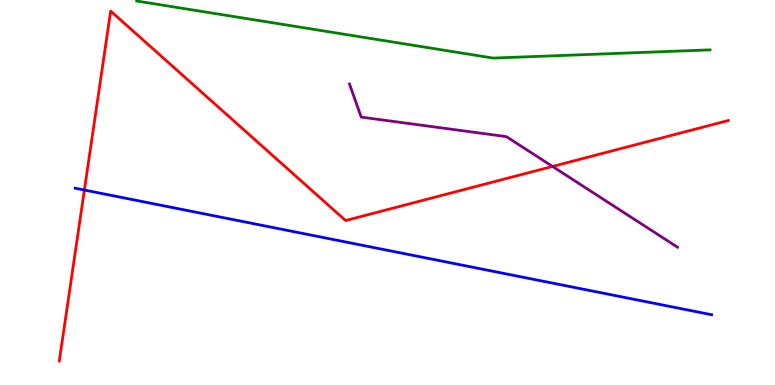[{'lines': ['blue', 'red'], 'intersections': [{'x': 1.09, 'y': 5.06}]}, {'lines': ['green', 'red'], 'intersections': []}, {'lines': ['purple', 'red'], 'intersections': [{'x': 7.13, 'y': 5.68}]}, {'lines': ['blue', 'green'], 'intersections': []}, {'lines': ['blue', 'purple'], 'intersections': []}, {'lines': ['green', 'purple'], 'intersections': []}]